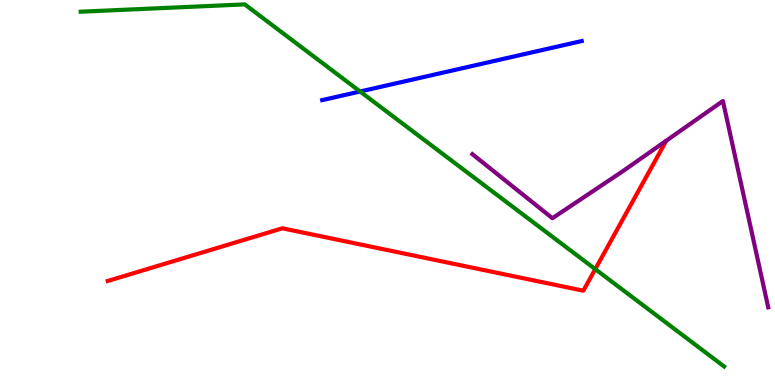[{'lines': ['blue', 'red'], 'intersections': []}, {'lines': ['green', 'red'], 'intersections': [{'x': 7.68, 'y': 3.01}]}, {'lines': ['purple', 'red'], 'intersections': []}, {'lines': ['blue', 'green'], 'intersections': [{'x': 4.65, 'y': 7.62}]}, {'lines': ['blue', 'purple'], 'intersections': []}, {'lines': ['green', 'purple'], 'intersections': []}]